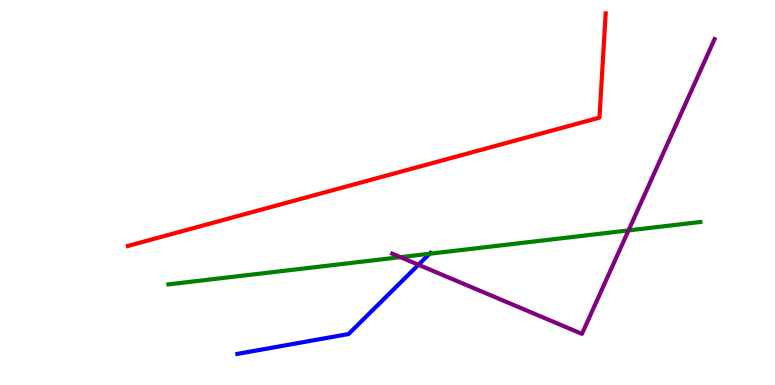[{'lines': ['blue', 'red'], 'intersections': []}, {'lines': ['green', 'red'], 'intersections': []}, {'lines': ['purple', 'red'], 'intersections': []}, {'lines': ['blue', 'green'], 'intersections': [{'x': 5.54, 'y': 3.41}]}, {'lines': ['blue', 'purple'], 'intersections': [{'x': 5.4, 'y': 3.12}]}, {'lines': ['green', 'purple'], 'intersections': [{'x': 5.17, 'y': 3.32}, {'x': 8.11, 'y': 4.02}]}]